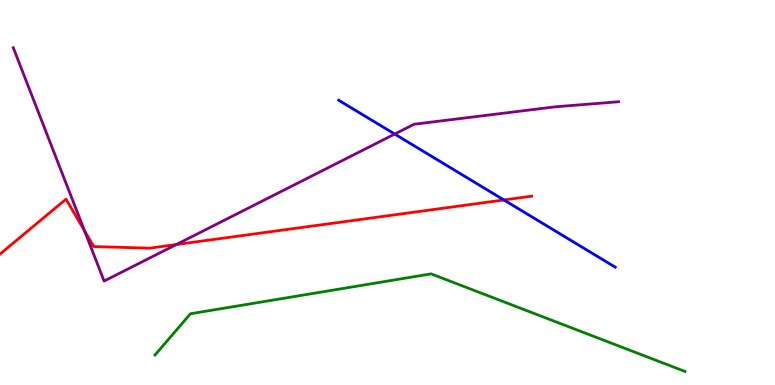[{'lines': ['blue', 'red'], 'intersections': [{'x': 6.5, 'y': 4.81}]}, {'lines': ['green', 'red'], 'intersections': []}, {'lines': ['purple', 'red'], 'intersections': [{'x': 1.09, 'y': 4.01}, {'x': 2.27, 'y': 3.65}]}, {'lines': ['blue', 'green'], 'intersections': []}, {'lines': ['blue', 'purple'], 'intersections': [{'x': 5.09, 'y': 6.52}]}, {'lines': ['green', 'purple'], 'intersections': []}]